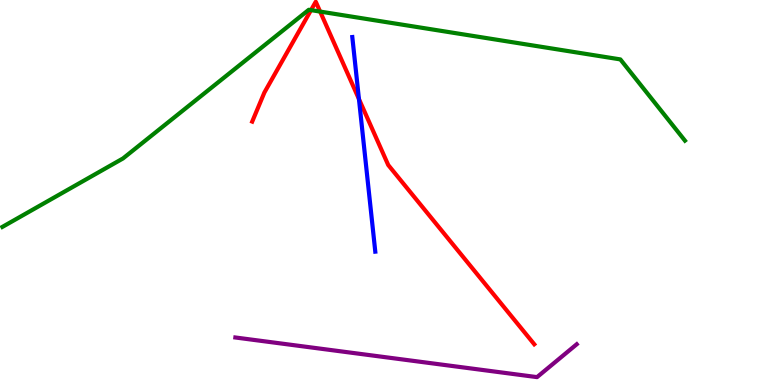[{'lines': ['blue', 'red'], 'intersections': [{'x': 4.63, 'y': 7.43}]}, {'lines': ['green', 'red'], 'intersections': [{'x': 4.01, 'y': 9.74}, {'x': 4.13, 'y': 9.7}]}, {'lines': ['purple', 'red'], 'intersections': []}, {'lines': ['blue', 'green'], 'intersections': []}, {'lines': ['blue', 'purple'], 'intersections': []}, {'lines': ['green', 'purple'], 'intersections': []}]